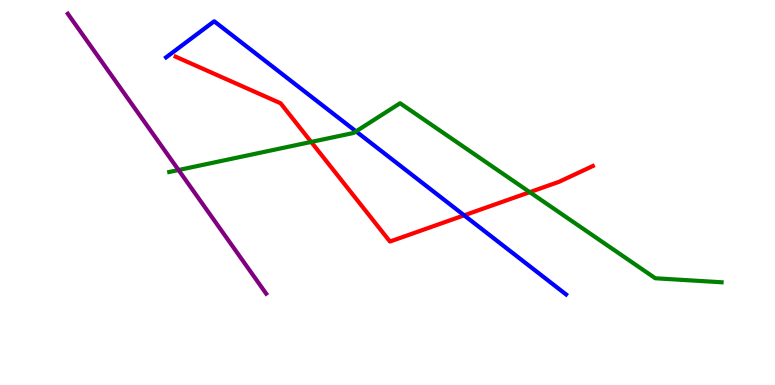[{'lines': ['blue', 'red'], 'intersections': [{'x': 5.99, 'y': 4.41}]}, {'lines': ['green', 'red'], 'intersections': [{'x': 4.02, 'y': 6.31}, {'x': 6.84, 'y': 5.01}]}, {'lines': ['purple', 'red'], 'intersections': []}, {'lines': ['blue', 'green'], 'intersections': [{'x': 4.59, 'y': 6.59}]}, {'lines': ['blue', 'purple'], 'intersections': []}, {'lines': ['green', 'purple'], 'intersections': [{'x': 2.3, 'y': 5.58}]}]